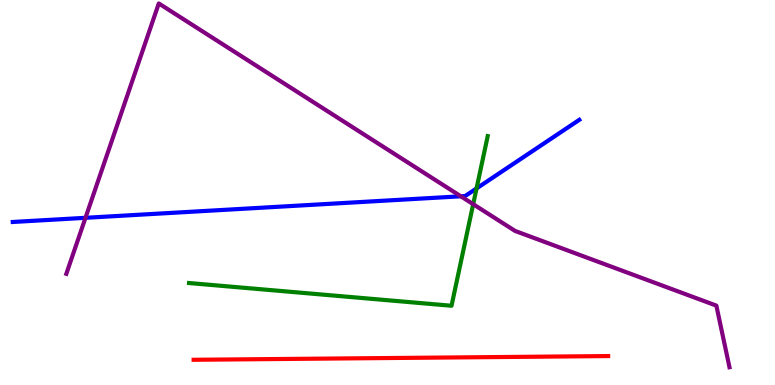[{'lines': ['blue', 'red'], 'intersections': []}, {'lines': ['green', 'red'], 'intersections': []}, {'lines': ['purple', 'red'], 'intersections': []}, {'lines': ['blue', 'green'], 'intersections': [{'x': 6.15, 'y': 5.11}]}, {'lines': ['blue', 'purple'], 'intersections': [{'x': 1.1, 'y': 4.34}, {'x': 5.95, 'y': 4.9}]}, {'lines': ['green', 'purple'], 'intersections': [{'x': 6.11, 'y': 4.7}]}]